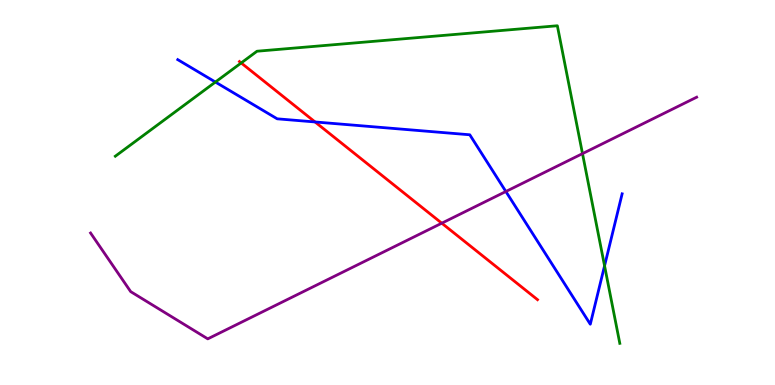[{'lines': ['blue', 'red'], 'intersections': [{'x': 4.07, 'y': 6.83}]}, {'lines': ['green', 'red'], 'intersections': [{'x': 3.11, 'y': 8.36}]}, {'lines': ['purple', 'red'], 'intersections': [{'x': 5.7, 'y': 4.2}]}, {'lines': ['blue', 'green'], 'intersections': [{'x': 2.78, 'y': 7.87}, {'x': 7.8, 'y': 3.1}]}, {'lines': ['blue', 'purple'], 'intersections': [{'x': 6.53, 'y': 5.03}]}, {'lines': ['green', 'purple'], 'intersections': [{'x': 7.52, 'y': 6.01}]}]